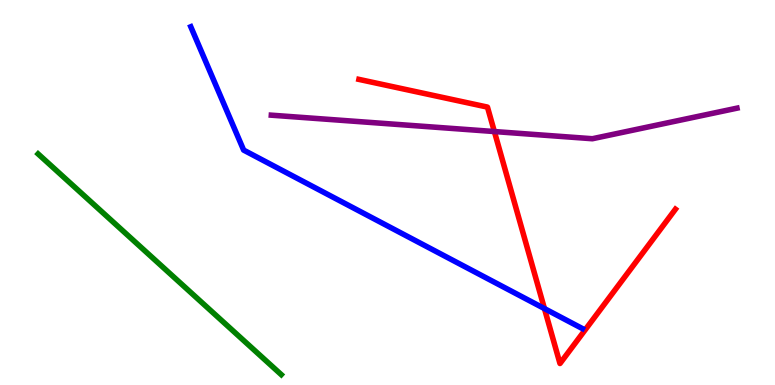[{'lines': ['blue', 'red'], 'intersections': [{'x': 7.03, 'y': 1.98}]}, {'lines': ['green', 'red'], 'intersections': []}, {'lines': ['purple', 'red'], 'intersections': [{'x': 6.38, 'y': 6.58}]}, {'lines': ['blue', 'green'], 'intersections': []}, {'lines': ['blue', 'purple'], 'intersections': []}, {'lines': ['green', 'purple'], 'intersections': []}]